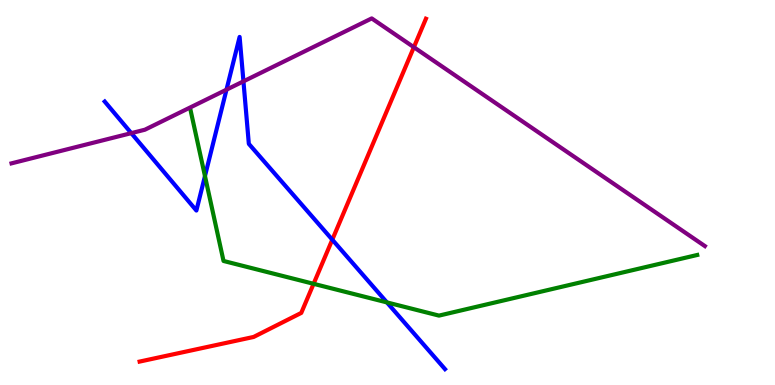[{'lines': ['blue', 'red'], 'intersections': [{'x': 4.29, 'y': 3.77}]}, {'lines': ['green', 'red'], 'intersections': [{'x': 4.05, 'y': 2.63}]}, {'lines': ['purple', 'red'], 'intersections': [{'x': 5.34, 'y': 8.77}]}, {'lines': ['blue', 'green'], 'intersections': [{'x': 2.64, 'y': 5.43}, {'x': 4.99, 'y': 2.15}]}, {'lines': ['blue', 'purple'], 'intersections': [{'x': 1.69, 'y': 6.54}, {'x': 2.92, 'y': 7.67}, {'x': 3.14, 'y': 7.89}]}, {'lines': ['green', 'purple'], 'intersections': []}]